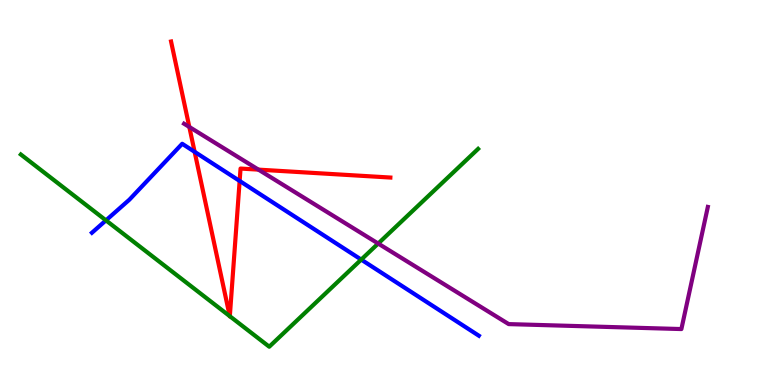[{'lines': ['blue', 'red'], 'intersections': [{'x': 2.51, 'y': 6.06}, {'x': 3.09, 'y': 5.3}]}, {'lines': ['green', 'red'], 'intersections': [{'x': 2.96, 'y': 1.79}, {'x': 2.97, 'y': 1.79}]}, {'lines': ['purple', 'red'], 'intersections': [{'x': 2.44, 'y': 6.7}, {'x': 3.33, 'y': 5.59}]}, {'lines': ['blue', 'green'], 'intersections': [{'x': 1.37, 'y': 4.28}, {'x': 4.66, 'y': 3.26}]}, {'lines': ['blue', 'purple'], 'intersections': []}, {'lines': ['green', 'purple'], 'intersections': [{'x': 4.88, 'y': 3.67}]}]